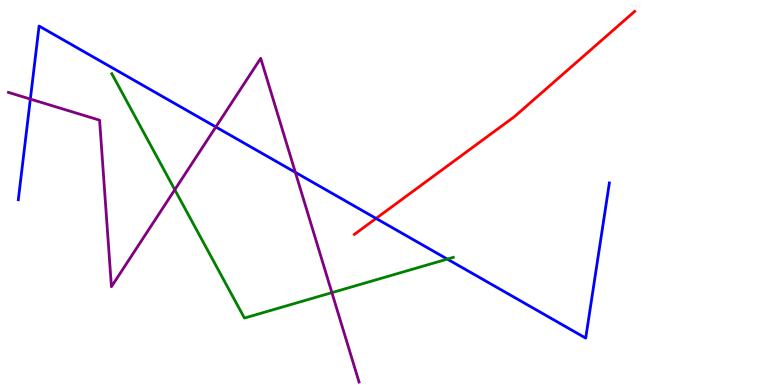[{'lines': ['blue', 'red'], 'intersections': [{'x': 4.85, 'y': 4.33}]}, {'lines': ['green', 'red'], 'intersections': []}, {'lines': ['purple', 'red'], 'intersections': []}, {'lines': ['blue', 'green'], 'intersections': [{'x': 5.77, 'y': 3.27}]}, {'lines': ['blue', 'purple'], 'intersections': [{'x': 0.392, 'y': 7.43}, {'x': 2.79, 'y': 6.7}, {'x': 3.81, 'y': 5.52}]}, {'lines': ['green', 'purple'], 'intersections': [{'x': 2.26, 'y': 5.07}, {'x': 4.28, 'y': 2.4}]}]